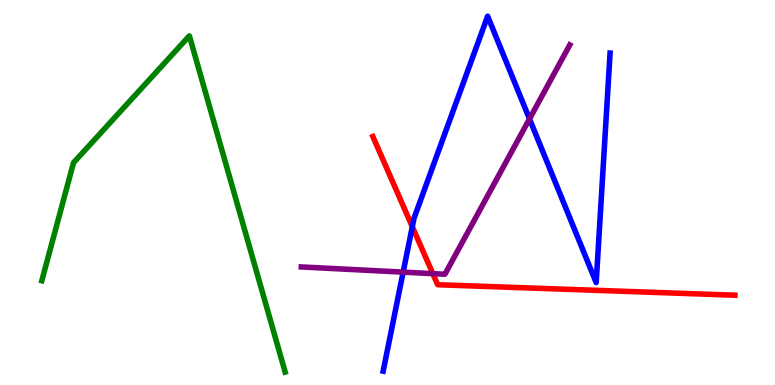[{'lines': ['blue', 'red'], 'intersections': [{'x': 5.32, 'y': 4.11}]}, {'lines': ['green', 'red'], 'intersections': []}, {'lines': ['purple', 'red'], 'intersections': [{'x': 5.58, 'y': 2.89}]}, {'lines': ['blue', 'green'], 'intersections': []}, {'lines': ['blue', 'purple'], 'intersections': [{'x': 5.2, 'y': 2.93}, {'x': 6.83, 'y': 6.91}]}, {'lines': ['green', 'purple'], 'intersections': []}]